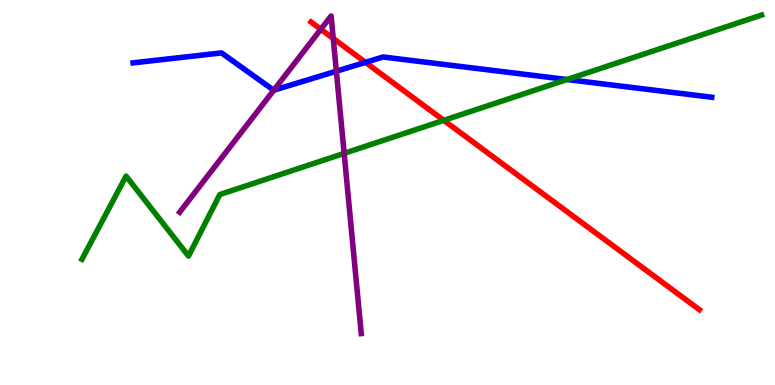[{'lines': ['blue', 'red'], 'intersections': [{'x': 4.72, 'y': 8.38}]}, {'lines': ['green', 'red'], 'intersections': [{'x': 5.73, 'y': 6.87}]}, {'lines': ['purple', 'red'], 'intersections': [{'x': 4.14, 'y': 9.24}, {'x': 4.3, 'y': 9.0}]}, {'lines': ['blue', 'green'], 'intersections': [{'x': 7.32, 'y': 7.93}]}, {'lines': ['blue', 'purple'], 'intersections': [{'x': 3.53, 'y': 7.66}, {'x': 4.34, 'y': 8.15}]}, {'lines': ['green', 'purple'], 'intersections': [{'x': 4.44, 'y': 6.02}]}]